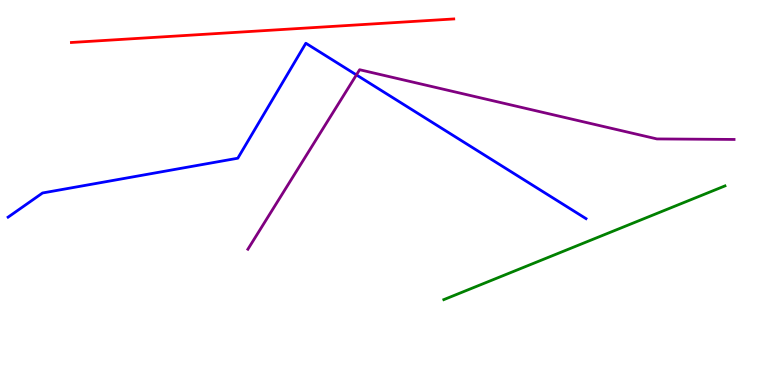[{'lines': ['blue', 'red'], 'intersections': []}, {'lines': ['green', 'red'], 'intersections': []}, {'lines': ['purple', 'red'], 'intersections': []}, {'lines': ['blue', 'green'], 'intersections': []}, {'lines': ['blue', 'purple'], 'intersections': [{'x': 4.6, 'y': 8.05}]}, {'lines': ['green', 'purple'], 'intersections': []}]